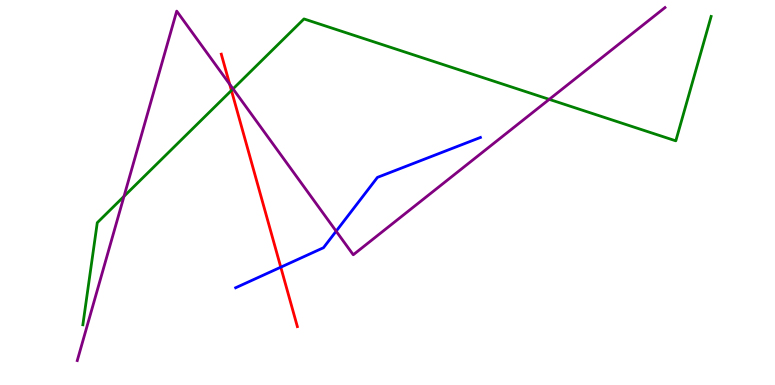[{'lines': ['blue', 'red'], 'intersections': [{'x': 3.62, 'y': 3.06}]}, {'lines': ['green', 'red'], 'intersections': [{'x': 2.99, 'y': 7.65}]}, {'lines': ['purple', 'red'], 'intersections': [{'x': 2.96, 'y': 7.81}]}, {'lines': ['blue', 'green'], 'intersections': []}, {'lines': ['blue', 'purple'], 'intersections': [{'x': 4.34, 'y': 3.99}]}, {'lines': ['green', 'purple'], 'intersections': [{'x': 1.6, 'y': 4.9}, {'x': 3.01, 'y': 7.69}, {'x': 7.09, 'y': 7.42}]}]